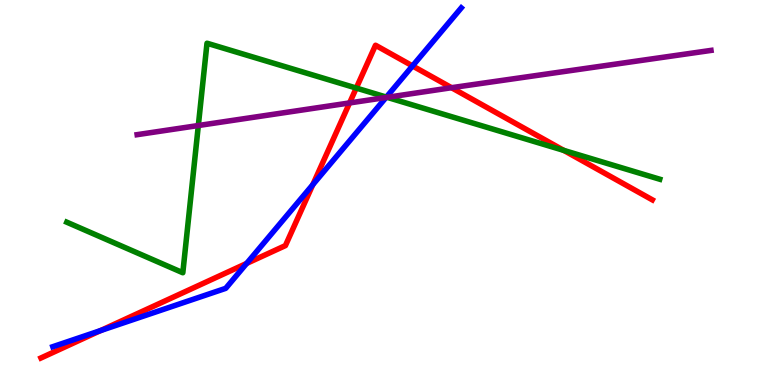[{'lines': ['blue', 'red'], 'intersections': [{'x': 1.3, 'y': 1.41}, {'x': 3.18, 'y': 3.16}, {'x': 4.04, 'y': 5.2}, {'x': 5.32, 'y': 8.29}]}, {'lines': ['green', 'red'], 'intersections': [{'x': 4.6, 'y': 7.71}, {'x': 7.27, 'y': 6.09}]}, {'lines': ['purple', 'red'], 'intersections': [{'x': 4.51, 'y': 7.33}, {'x': 5.83, 'y': 7.72}]}, {'lines': ['blue', 'green'], 'intersections': [{'x': 4.99, 'y': 7.48}]}, {'lines': ['blue', 'purple'], 'intersections': [{'x': 4.98, 'y': 7.47}]}, {'lines': ['green', 'purple'], 'intersections': [{'x': 2.56, 'y': 6.74}, {'x': 4.99, 'y': 7.47}]}]